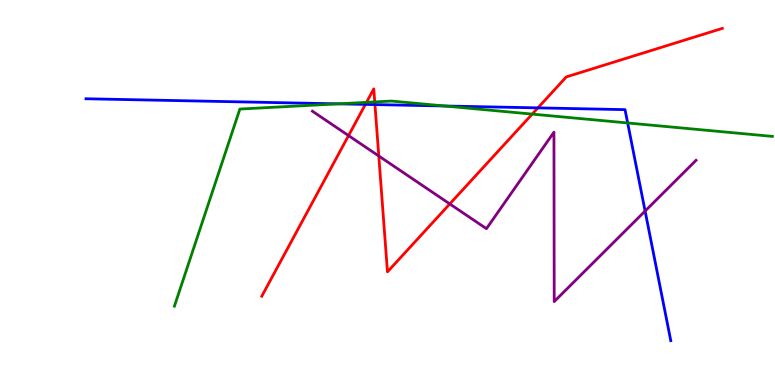[{'lines': ['blue', 'red'], 'intersections': [{'x': 4.71, 'y': 7.29}, {'x': 4.84, 'y': 7.28}, {'x': 6.94, 'y': 7.2}]}, {'lines': ['green', 'red'], 'intersections': [{'x': 4.73, 'y': 7.34}, {'x': 4.84, 'y': 7.35}, {'x': 6.87, 'y': 7.04}]}, {'lines': ['purple', 'red'], 'intersections': [{'x': 4.5, 'y': 6.48}, {'x': 4.89, 'y': 5.95}, {'x': 5.8, 'y': 4.7}]}, {'lines': ['blue', 'green'], 'intersections': [{'x': 4.36, 'y': 7.3}, {'x': 5.74, 'y': 7.25}, {'x': 8.1, 'y': 6.81}]}, {'lines': ['blue', 'purple'], 'intersections': [{'x': 8.32, 'y': 4.52}]}, {'lines': ['green', 'purple'], 'intersections': []}]